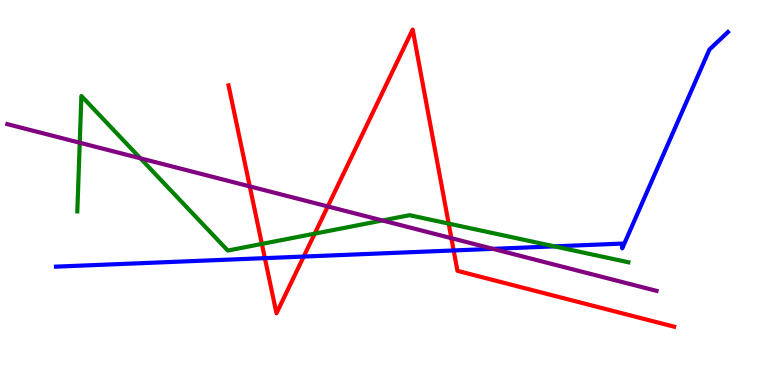[{'lines': ['blue', 'red'], 'intersections': [{'x': 3.42, 'y': 3.3}, {'x': 3.92, 'y': 3.34}, {'x': 5.85, 'y': 3.49}]}, {'lines': ['green', 'red'], 'intersections': [{'x': 3.38, 'y': 3.66}, {'x': 4.06, 'y': 3.93}, {'x': 5.79, 'y': 4.19}]}, {'lines': ['purple', 'red'], 'intersections': [{'x': 3.22, 'y': 5.16}, {'x': 4.23, 'y': 4.64}, {'x': 5.82, 'y': 3.81}]}, {'lines': ['blue', 'green'], 'intersections': [{'x': 7.15, 'y': 3.6}]}, {'lines': ['blue', 'purple'], 'intersections': [{'x': 6.36, 'y': 3.54}]}, {'lines': ['green', 'purple'], 'intersections': [{'x': 1.03, 'y': 6.29}, {'x': 1.81, 'y': 5.89}, {'x': 4.93, 'y': 4.27}]}]